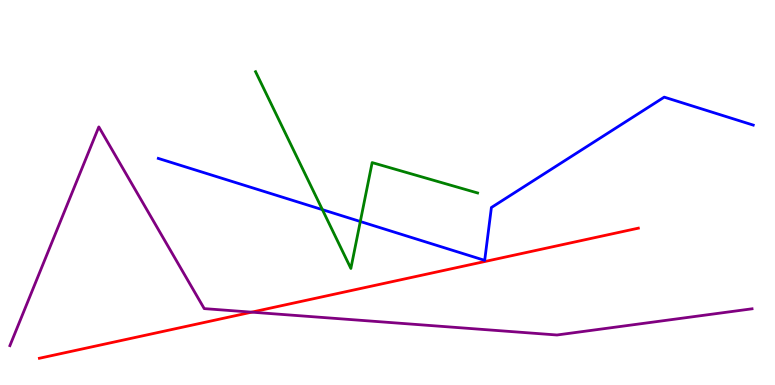[{'lines': ['blue', 'red'], 'intersections': []}, {'lines': ['green', 'red'], 'intersections': []}, {'lines': ['purple', 'red'], 'intersections': [{'x': 3.25, 'y': 1.89}]}, {'lines': ['blue', 'green'], 'intersections': [{'x': 4.16, 'y': 4.55}, {'x': 4.65, 'y': 4.25}]}, {'lines': ['blue', 'purple'], 'intersections': []}, {'lines': ['green', 'purple'], 'intersections': []}]